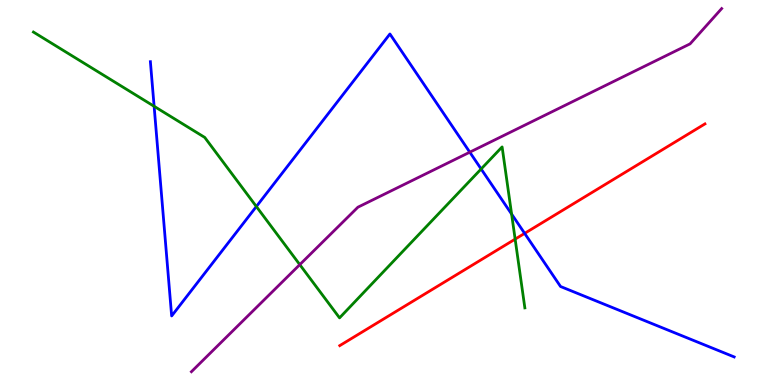[{'lines': ['blue', 'red'], 'intersections': [{'x': 6.77, 'y': 3.94}]}, {'lines': ['green', 'red'], 'intersections': [{'x': 6.65, 'y': 3.79}]}, {'lines': ['purple', 'red'], 'intersections': []}, {'lines': ['blue', 'green'], 'intersections': [{'x': 1.99, 'y': 7.24}, {'x': 3.31, 'y': 4.64}, {'x': 6.21, 'y': 5.61}, {'x': 6.6, 'y': 4.44}]}, {'lines': ['blue', 'purple'], 'intersections': [{'x': 6.06, 'y': 6.05}]}, {'lines': ['green', 'purple'], 'intersections': [{'x': 3.87, 'y': 3.13}]}]